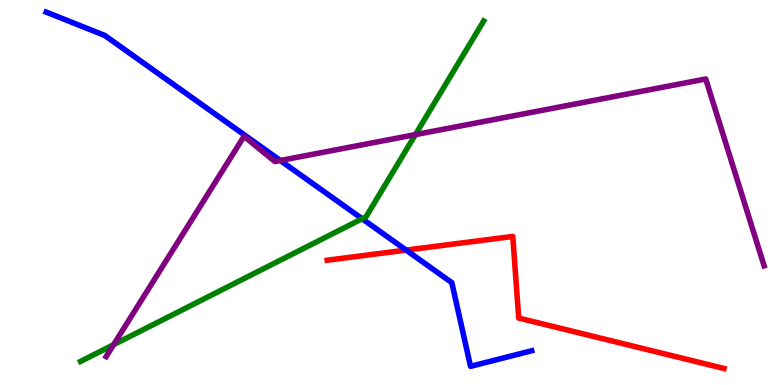[{'lines': ['blue', 'red'], 'intersections': [{'x': 5.24, 'y': 3.5}]}, {'lines': ['green', 'red'], 'intersections': []}, {'lines': ['purple', 'red'], 'intersections': []}, {'lines': ['blue', 'green'], 'intersections': [{'x': 4.67, 'y': 4.32}]}, {'lines': ['blue', 'purple'], 'intersections': [{'x': 3.62, 'y': 5.83}]}, {'lines': ['green', 'purple'], 'intersections': [{'x': 1.47, 'y': 1.05}, {'x': 5.36, 'y': 6.5}]}]